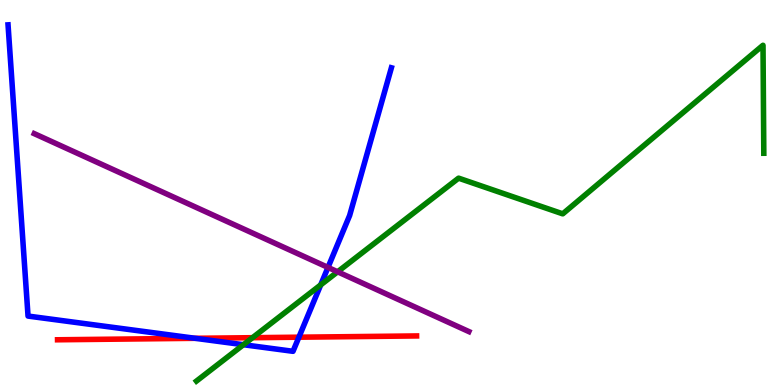[{'lines': ['blue', 'red'], 'intersections': [{'x': 2.52, 'y': 1.21}, {'x': 3.86, 'y': 1.24}]}, {'lines': ['green', 'red'], 'intersections': [{'x': 3.26, 'y': 1.23}]}, {'lines': ['purple', 'red'], 'intersections': []}, {'lines': ['blue', 'green'], 'intersections': [{'x': 3.14, 'y': 1.05}, {'x': 4.14, 'y': 2.6}]}, {'lines': ['blue', 'purple'], 'intersections': [{'x': 4.23, 'y': 3.05}]}, {'lines': ['green', 'purple'], 'intersections': [{'x': 4.36, 'y': 2.94}]}]